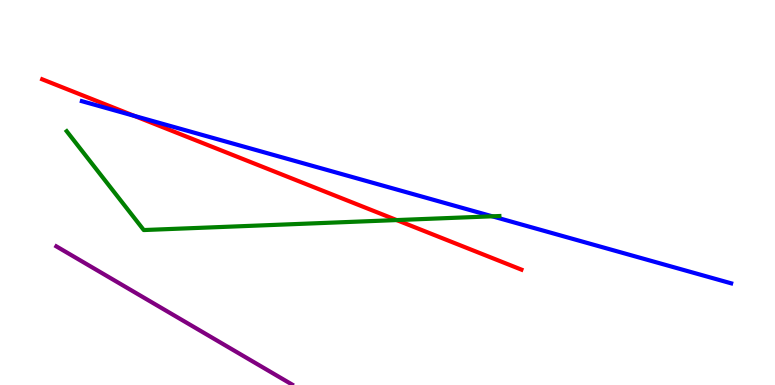[{'lines': ['blue', 'red'], 'intersections': [{'x': 1.73, 'y': 6.99}]}, {'lines': ['green', 'red'], 'intersections': [{'x': 5.12, 'y': 4.28}]}, {'lines': ['purple', 'red'], 'intersections': []}, {'lines': ['blue', 'green'], 'intersections': [{'x': 6.35, 'y': 4.38}]}, {'lines': ['blue', 'purple'], 'intersections': []}, {'lines': ['green', 'purple'], 'intersections': []}]